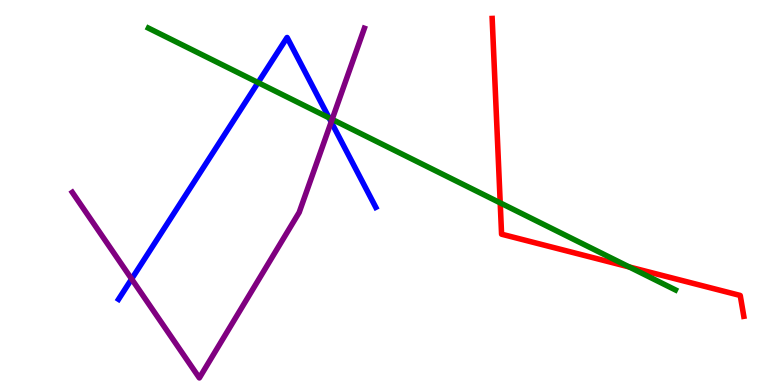[{'lines': ['blue', 'red'], 'intersections': []}, {'lines': ['green', 'red'], 'intersections': [{'x': 6.45, 'y': 4.73}, {'x': 8.12, 'y': 3.07}]}, {'lines': ['purple', 'red'], 'intersections': []}, {'lines': ['blue', 'green'], 'intersections': [{'x': 3.33, 'y': 7.86}, {'x': 4.25, 'y': 6.94}]}, {'lines': ['blue', 'purple'], 'intersections': [{'x': 1.7, 'y': 2.75}, {'x': 4.27, 'y': 6.83}]}, {'lines': ['green', 'purple'], 'intersections': [{'x': 4.29, 'y': 6.9}]}]